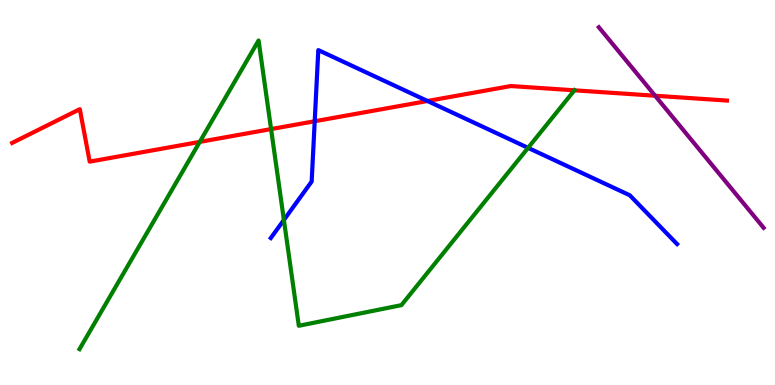[{'lines': ['blue', 'red'], 'intersections': [{'x': 4.06, 'y': 6.85}, {'x': 5.52, 'y': 7.38}]}, {'lines': ['green', 'red'], 'intersections': [{'x': 2.58, 'y': 6.31}, {'x': 3.5, 'y': 6.65}, {'x': 7.41, 'y': 7.65}]}, {'lines': ['purple', 'red'], 'intersections': [{'x': 8.45, 'y': 7.51}]}, {'lines': ['blue', 'green'], 'intersections': [{'x': 3.66, 'y': 4.29}, {'x': 6.81, 'y': 6.16}]}, {'lines': ['blue', 'purple'], 'intersections': []}, {'lines': ['green', 'purple'], 'intersections': []}]